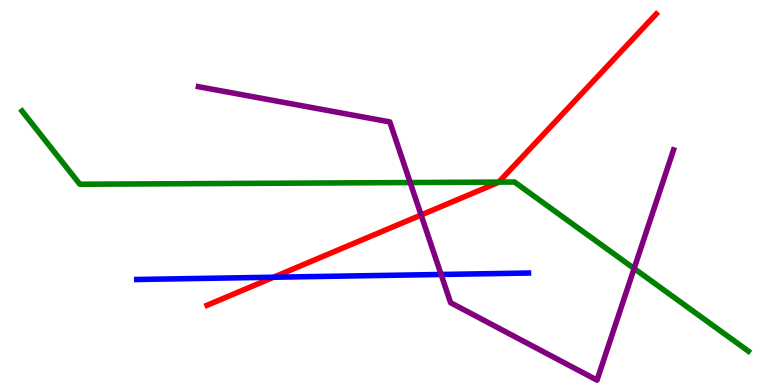[{'lines': ['blue', 'red'], 'intersections': [{'x': 3.53, 'y': 2.8}]}, {'lines': ['green', 'red'], 'intersections': [{'x': 6.44, 'y': 5.27}]}, {'lines': ['purple', 'red'], 'intersections': [{'x': 5.43, 'y': 4.42}]}, {'lines': ['blue', 'green'], 'intersections': []}, {'lines': ['blue', 'purple'], 'intersections': [{'x': 5.69, 'y': 2.87}]}, {'lines': ['green', 'purple'], 'intersections': [{'x': 5.29, 'y': 5.26}, {'x': 8.18, 'y': 3.03}]}]